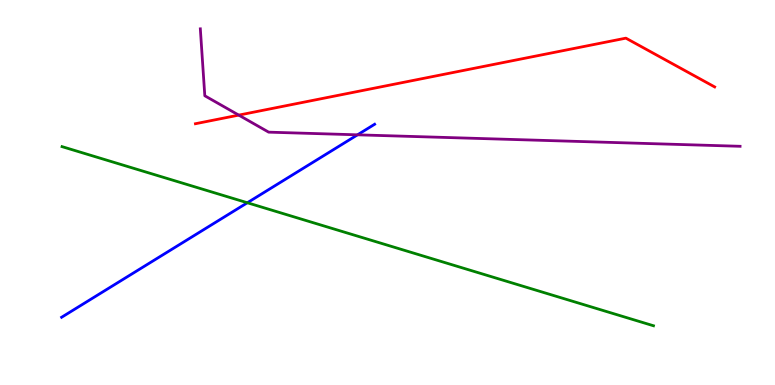[{'lines': ['blue', 'red'], 'intersections': []}, {'lines': ['green', 'red'], 'intersections': []}, {'lines': ['purple', 'red'], 'intersections': [{'x': 3.08, 'y': 7.01}]}, {'lines': ['blue', 'green'], 'intersections': [{'x': 3.19, 'y': 4.73}]}, {'lines': ['blue', 'purple'], 'intersections': [{'x': 4.61, 'y': 6.5}]}, {'lines': ['green', 'purple'], 'intersections': []}]